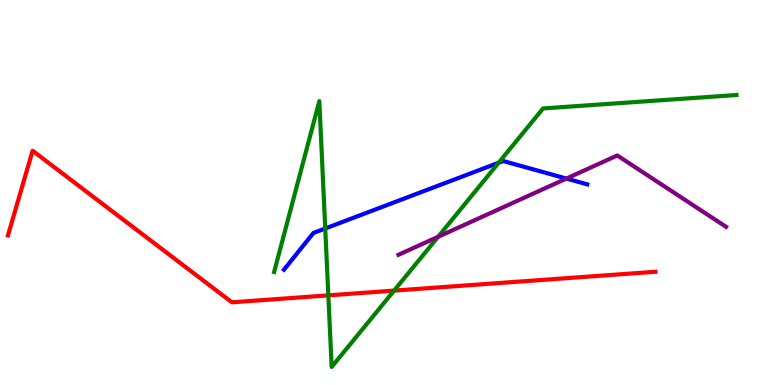[{'lines': ['blue', 'red'], 'intersections': []}, {'lines': ['green', 'red'], 'intersections': [{'x': 4.24, 'y': 2.33}, {'x': 5.08, 'y': 2.45}]}, {'lines': ['purple', 'red'], 'intersections': []}, {'lines': ['blue', 'green'], 'intersections': [{'x': 4.2, 'y': 4.06}, {'x': 6.43, 'y': 5.77}]}, {'lines': ['blue', 'purple'], 'intersections': [{'x': 7.31, 'y': 5.36}]}, {'lines': ['green', 'purple'], 'intersections': [{'x': 5.65, 'y': 3.85}]}]